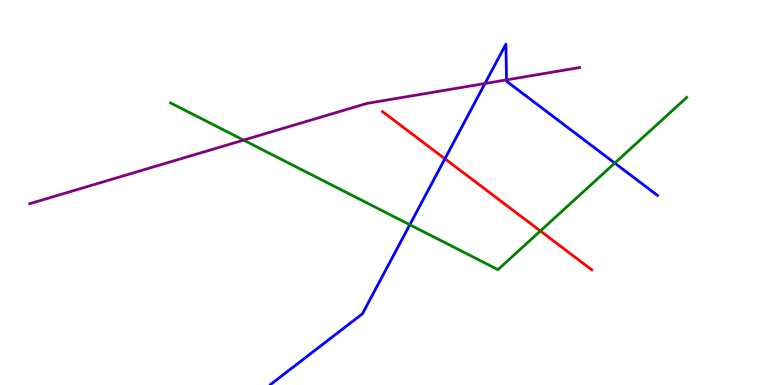[{'lines': ['blue', 'red'], 'intersections': [{'x': 5.74, 'y': 5.88}]}, {'lines': ['green', 'red'], 'intersections': [{'x': 6.97, 'y': 4.0}]}, {'lines': ['purple', 'red'], 'intersections': []}, {'lines': ['blue', 'green'], 'intersections': [{'x': 5.29, 'y': 4.16}, {'x': 7.93, 'y': 5.76}]}, {'lines': ['blue', 'purple'], 'intersections': [{'x': 6.26, 'y': 7.83}, {'x': 6.54, 'y': 7.93}]}, {'lines': ['green', 'purple'], 'intersections': [{'x': 3.14, 'y': 6.36}]}]